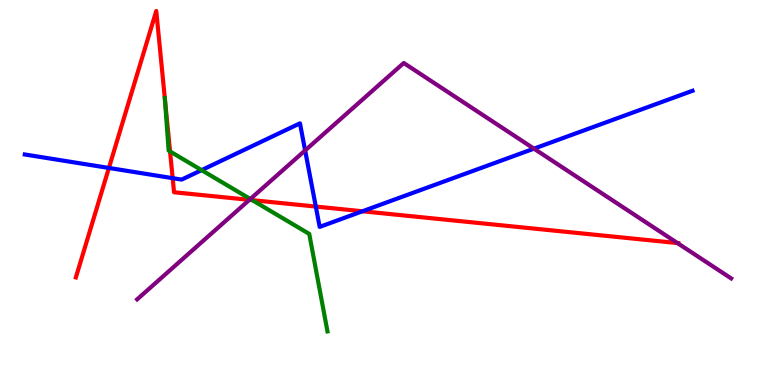[{'lines': ['blue', 'red'], 'intersections': [{'x': 1.41, 'y': 5.64}, {'x': 2.23, 'y': 5.37}, {'x': 4.07, 'y': 4.63}, {'x': 4.68, 'y': 4.51}]}, {'lines': ['green', 'red'], 'intersections': [{'x': 2.19, 'y': 6.07}, {'x': 3.25, 'y': 4.8}]}, {'lines': ['purple', 'red'], 'intersections': [{'x': 3.22, 'y': 4.81}, {'x': 8.74, 'y': 3.69}]}, {'lines': ['blue', 'green'], 'intersections': [{'x': 2.6, 'y': 5.58}]}, {'lines': ['blue', 'purple'], 'intersections': [{'x': 3.94, 'y': 6.09}, {'x': 6.89, 'y': 6.14}]}, {'lines': ['green', 'purple'], 'intersections': [{'x': 3.23, 'y': 4.83}]}]